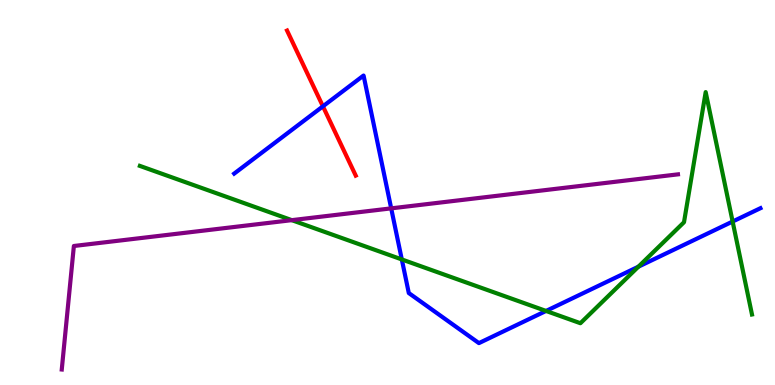[{'lines': ['blue', 'red'], 'intersections': [{'x': 4.17, 'y': 7.24}]}, {'lines': ['green', 'red'], 'intersections': []}, {'lines': ['purple', 'red'], 'intersections': []}, {'lines': ['blue', 'green'], 'intersections': [{'x': 5.18, 'y': 3.26}, {'x': 7.05, 'y': 1.92}, {'x': 8.24, 'y': 3.07}, {'x': 9.45, 'y': 4.25}]}, {'lines': ['blue', 'purple'], 'intersections': [{'x': 5.05, 'y': 4.59}]}, {'lines': ['green', 'purple'], 'intersections': [{'x': 3.77, 'y': 4.28}]}]